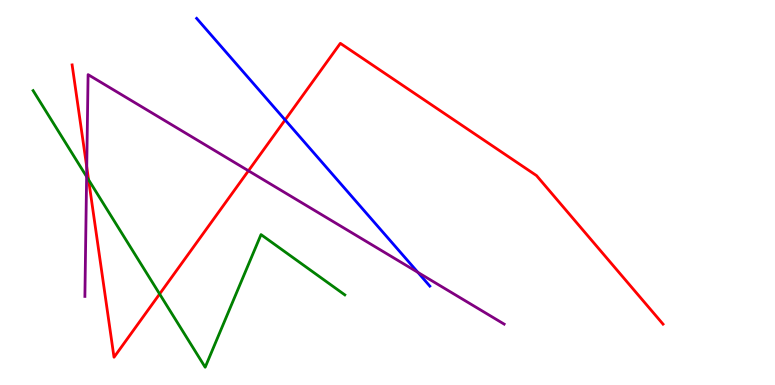[{'lines': ['blue', 'red'], 'intersections': [{'x': 3.68, 'y': 6.88}]}, {'lines': ['green', 'red'], 'intersections': [{'x': 1.14, 'y': 5.33}, {'x': 2.06, 'y': 2.36}]}, {'lines': ['purple', 'red'], 'intersections': [{'x': 1.12, 'y': 5.66}, {'x': 3.21, 'y': 5.56}]}, {'lines': ['blue', 'green'], 'intersections': []}, {'lines': ['blue', 'purple'], 'intersections': [{'x': 5.39, 'y': 2.93}]}, {'lines': ['green', 'purple'], 'intersections': [{'x': 1.12, 'y': 5.41}]}]